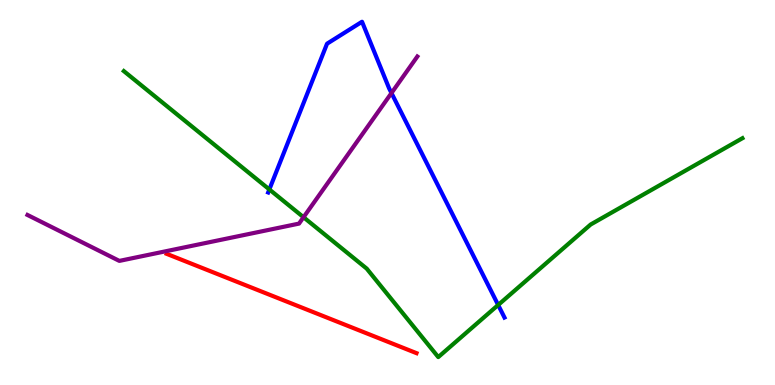[{'lines': ['blue', 'red'], 'intersections': []}, {'lines': ['green', 'red'], 'intersections': []}, {'lines': ['purple', 'red'], 'intersections': []}, {'lines': ['blue', 'green'], 'intersections': [{'x': 3.48, 'y': 5.08}, {'x': 6.43, 'y': 2.08}]}, {'lines': ['blue', 'purple'], 'intersections': [{'x': 5.05, 'y': 7.58}]}, {'lines': ['green', 'purple'], 'intersections': [{'x': 3.92, 'y': 4.36}]}]